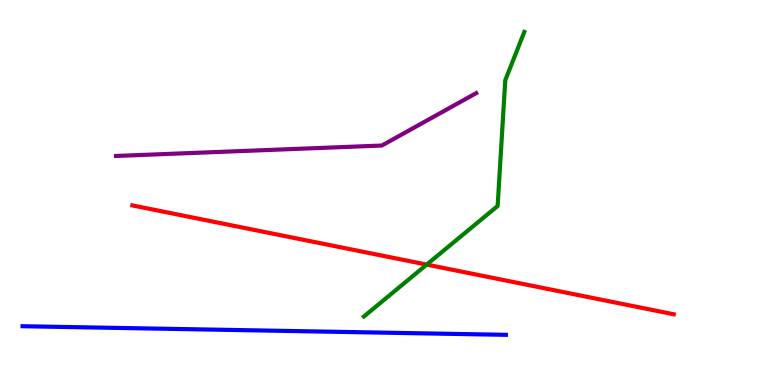[{'lines': ['blue', 'red'], 'intersections': []}, {'lines': ['green', 'red'], 'intersections': [{'x': 5.51, 'y': 3.13}]}, {'lines': ['purple', 'red'], 'intersections': []}, {'lines': ['blue', 'green'], 'intersections': []}, {'lines': ['blue', 'purple'], 'intersections': []}, {'lines': ['green', 'purple'], 'intersections': []}]